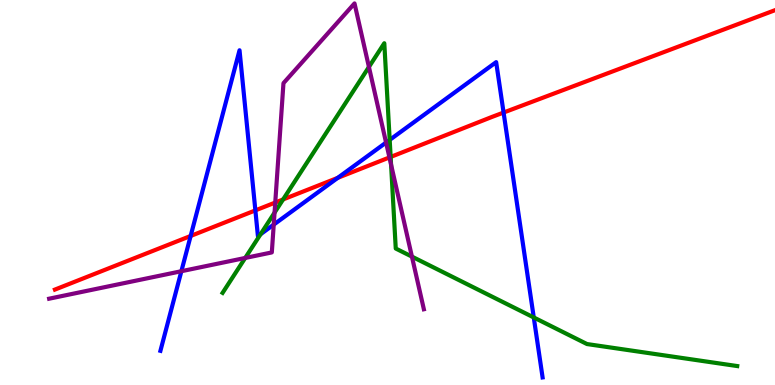[{'lines': ['blue', 'red'], 'intersections': [{'x': 2.46, 'y': 3.87}, {'x': 3.3, 'y': 4.54}, {'x': 4.36, 'y': 5.38}, {'x': 6.5, 'y': 7.08}]}, {'lines': ['green', 'red'], 'intersections': [{'x': 3.65, 'y': 4.82}, {'x': 5.04, 'y': 5.92}]}, {'lines': ['purple', 'red'], 'intersections': [{'x': 3.55, 'y': 4.74}, {'x': 5.03, 'y': 5.91}]}, {'lines': ['blue', 'green'], 'intersections': [{'x': 3.36, 'y': 3.92}, {'x': 5.03, 'y': 6.37}, {'x': 6.89, 'y': 1.75}]}, {'lines': ['blue', 'purple'], 'intersections': [{'x': 2.34, 'y': 2.96}, {'x': 3.53, 'y': 4.17}, {'x': 4.98, 'y': 6.3}]}, {'lines': ['green', 'purple'], 'intersections': [{'x': 3.16, 'y': 3.3}, {'x': 3.54, 'y': 4.48}, {'x': 4.76, 'y': 8.26}, {'x': 5.05, 'y': 5.72}, {'x': 5.32, 'y': 3.33}]}]